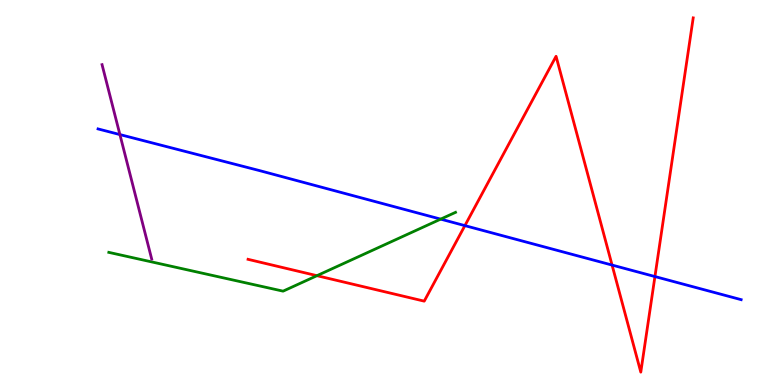[{'lines': ['blue', 'red'], 'intersections': [{'x': 6.0, 'y': 4.14}, {'x': 7.9, 'y': 3.12}, {'x': 8.45, 'y': 2.82}]}, {'lines': ['green', 'red'], 'intersections': [{'x': 4.09, 'y': 2.84}]}, {'lines': ['purple', 'red'], 'intersections': []}, {'lines': ['blue', 'green'], 'intersections': [{'x': 5.69, 'y': 4.31}]}, {'lines': ['blue', 'purple'], 'intersections': [{'x': 1.55, 'y': 6.5}]}, {'lines': ['green', 'purple'], 'intersections': []}]